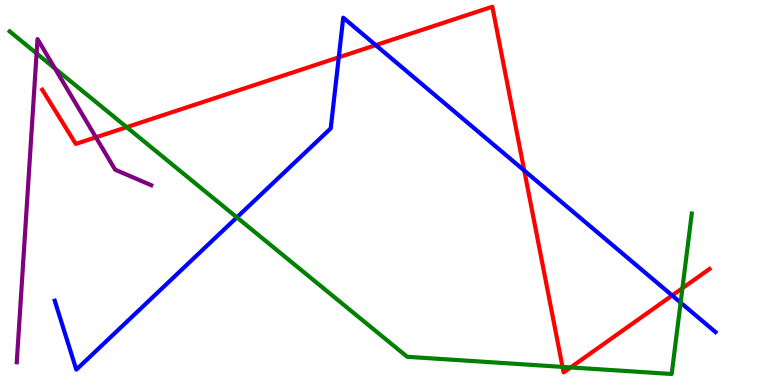[{'lines': ['blue', 'red'], 'intersections': [{'x': 4.37, 'y': 8.51}, {'x': 4.85, 'y': 8.83}, {'x': 6.76, 'y': 5.57}, {'x': 8.67, 'y': 2.33}]}, {'lines': ['green', 'red'], 'intersections': [{'x': 1.63, 'y': 6.7}, {'x': 7.26, 'y': 0.47}, {'x': 7.36, 'y': 0.457}, {'x': 8.81, 'y': 2.51}]}, {'lines': ['purple', 'red'], 'intersections': [{'x': 1.24, 'y': 6.43}]}, {'lines': ['blue', 'green'], 'intersections': [{'x': 3.06, 'y': 4.35}, {'x': 8.78, 'y': 2.14}]}, {'lines': ['blue', 'purple'], 'intersections': []}, {'lines': ['green', 'purple'], 'intersections': [{'x': 0.472, 'y': 8.61}, {'x': 0.71, 'y': 8.22}]}]